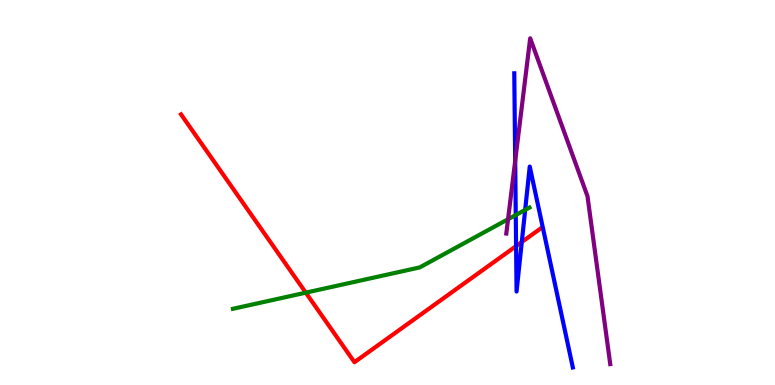[{'lines': ['blue', 'red'], 'intersections': [{'x': 6.66, 'y': 3.61}, {'x': 6.73, 'y': 3.71}]}, {'lines': ['green', 'red'], 'intersections': [{'x': 3.95, 'y': 2.4}]}, {'lines': ['purple', 'red'], 'intersections': []}, {'lines': ['blue', 'green'], 'intersections': [{'x': 6.65, 'y': 4.41}, {'x': 6.78, 'y': 4.55}]}, {'lines': ['blue', 'purple'], 'intersections': [{'x': 6.65, 'y': 5.82}]}, {'lines': ['green', 'purple'], 'intersections': [{'x': 6.56, 'y': 4.31}]}]